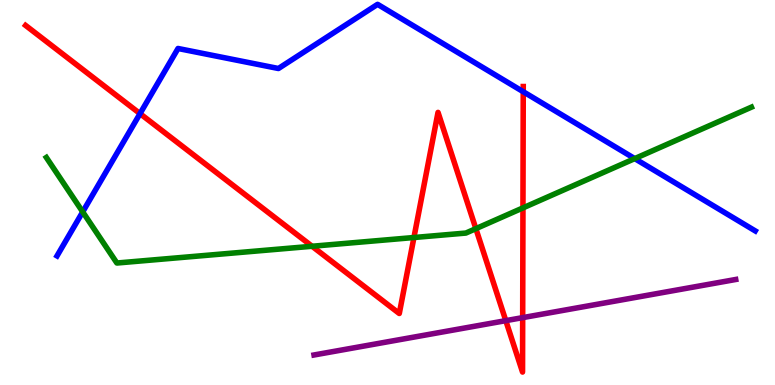[{'lines': ['blue', 'red'], 'intersections': [{'x': 1.81, 'y': 7.05}, {'x': 6.75, 'y': 7.62}]}, {'lines': ['green', 'red'], 'intersections': [{'x': 4.03, 'y': 3.6}, {'x': 5.34, 'y': 3.83}, {'x': 6.14, 'y': 4.06}, {'x': 6.75, 'y': 4.6}]}, {'lines': ['purple', 'red'], 'intersections': [{'x': 6.53, 'y': 1.67}, {'x': 6.74, 'y': 1.75}]}, {'lines': ['blue', 'green'], 'intersections': [{'x': 1.07, 'y': 4.5}, {'x': 8.19, 'y': 5.88}]}, {'lines': ['blue', 'purple'], 'intersections': []}, {'lines': ['green', 'purple'], 'intersections': []}]